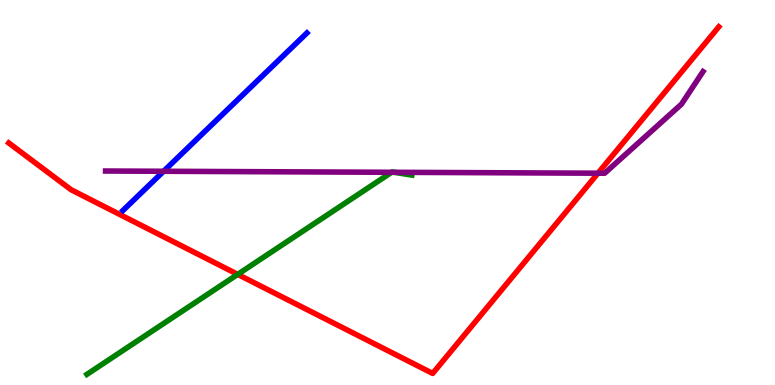[{'lines': ['blue', 'red'], 'intersections': []}, {'lines': ['green', 'red'], 'intersections': [{'x': 3.07, 'y': 2.87}]}, {'lines': ['purple', 'red'], 'intersections': [{'x': 7.72, 'y': 5.5}]}, {'lines': ['blue', 'green'], 'intersections': []}, {'lines': ['blue', 'purple'], 'intersections': [{'x': 2.11, 'y': 5.55}]}, {'lines': ['green', 'purple'], 'intersections': [{'x': 5.05, 'y': 5.53}, {'x': 5.09, 'y': 5.52}]}]